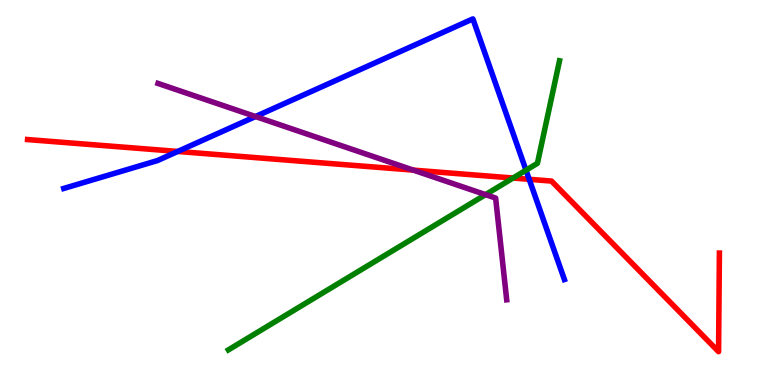[{'lines': ['blue', 'red'], 'intersections': [{'x': 2.29, 'y': 6.07}, {'x': 6.83, 'y': 5.34}]}, {'lines': ['green', 'red'], 'intersections': [{'x': 6.62, 'y': 5.38}]}, {'lines': ['purple', 'red'], 'intersections': [{'x': 5.33, 'y': 5.58}]}, {'lines': ['blue', 'green'], 'intersections': [{'x': 6.79, 'y': 5.58}]}, {'lines': ['blue', 'purple'], 'intersections': [{'x': 3.3, 'y': 6.97}]}, {'lines': ['green', 'purple'], 'intersections': [{'x': 6.27, 'y': 4.94}]}]